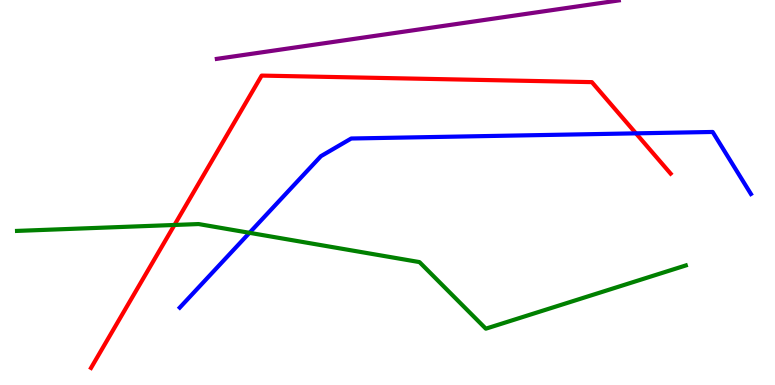[{'lines': ['blue', 'red'], 'intersections': [{'x': 8.21, 'y': 6.54}]}, {'lines': ['green', 'red'], 'intersections': [{'x': 2.25, 'y': 4.16}]}, {'lines': ['purple', 'red'], 'intersections': []}, {'lines': ['blue', 'green'], 'intersections': [{'x': 3.22, 'y': 3.95}]}, {'lines': ['blue', 'purple'], 'intersections': []}, {'lines': ['green', 'purple'], 'intersections': []}]